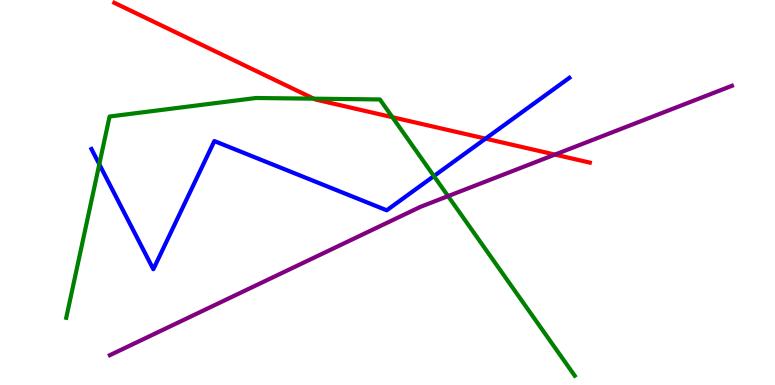[{'lines': ['blue', 'red'], 'intersections': [{'x': 6.27, 'y': 6.4}]}, {'lines': ['green', 'red'], 'intersections': [{'x': 4.05, 'y': 7.44}, {'x': 5.06, 'y': 6.96}]}, {'lines': ['purple', 'red'], 'intersections': [{'x': 7.16, 'y': 5.98}]}, {'lines': ['blue', 'green'], 'intersections': [{'x': 1.28, 'y': 5.73}, {'x': 5.6, 'y': 5.43}]}, {'lines': ['blue', 'purple'], 'intersections': []}, {'lines': ['green', 'purple'], 'intersections': [{'x': 5.78, 'y': 4.91}]}]